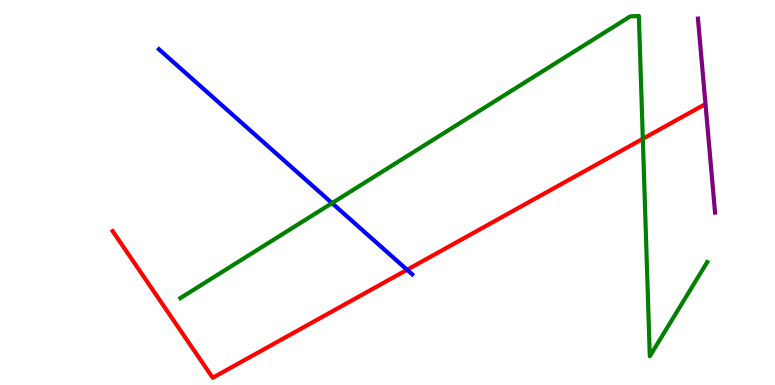[{'lines': ['blue', 'red'], 'intersections': [{'x': 5.25, 'y': 2.99}]}, {'lines': ['green', 'red'], 'intersections': [{'x': 8.29, 'y': 6.39}]}, {'lines': ['purple', 'red'], 'intersections': []}, {'lines': ['blue', 'green'], 'intersections': [{'x': 4.28, 'y': 4.72}]}, {'lines': ['blue', 'purple'], 'intersections': []}, {'lines': ['green', 'purple'], 'intersections': []}]